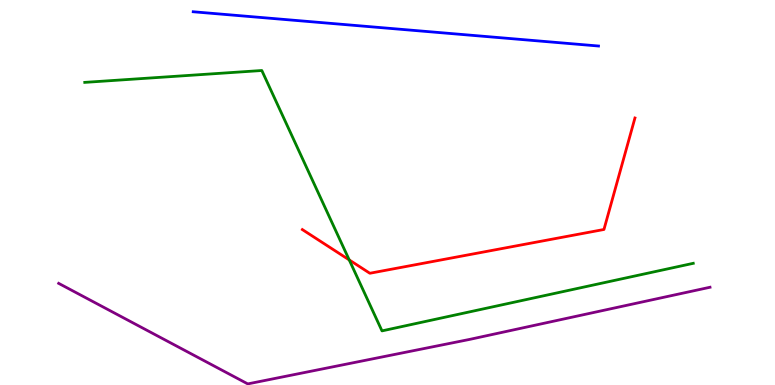[{'lines': ['blue', 'red'], 'intersections': []}, {'lines': ['green', 'red'], 'intersections': [{'x': 4.51, 'y': 3.25}]}, {'lines': ['purple', 'red'], 'intersections': []}, {'lines': ['blue', 'green'], 'intersections': []}, {'lines': ['blue', 'purple'], 'intersections': []}, {'lines': ['green', 'purple'], 'intersections': []}]